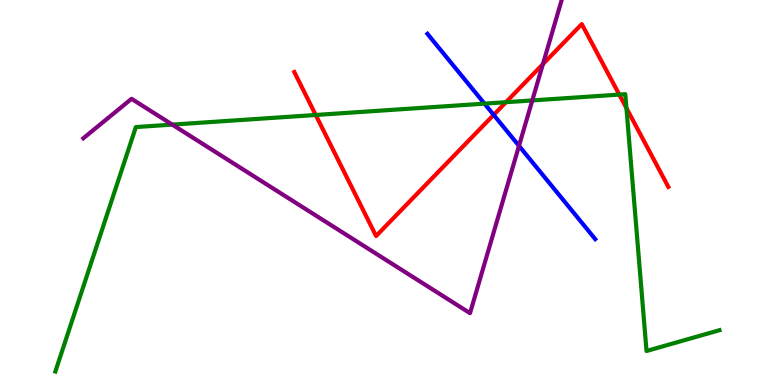[{'lines': ['blue', 'red'], 'intersections': [{'x': 6.37, 'y': 7.02}]}, {'lines': ['green', 'red'], 'intersections': [{'x': 4.07, 'y': 7.01}, {'x': 6.53, 'y': 7.35}, {'x': 7.99, 'y': 7.54}, {'x': 8.08, 'y': 7.19}]}, {'lines': ['purple', 'red'], 'intersections': [{'x': 7.01, 'y': 8.33}]}, {'lines': ['blue', 'green'], 'intersections': [{'x': 6.25, 'y': 7.31}]}, {'lines': ['blue', 'purple'], 'intersections': [{'x': 6.7, 'y': 6.21}]}, {'lines': ['green', 'purple'], 'intersections': [{'x': 2.22, 'y': 6.76}, {'x': 6.87, 'y': 7.39}]}]